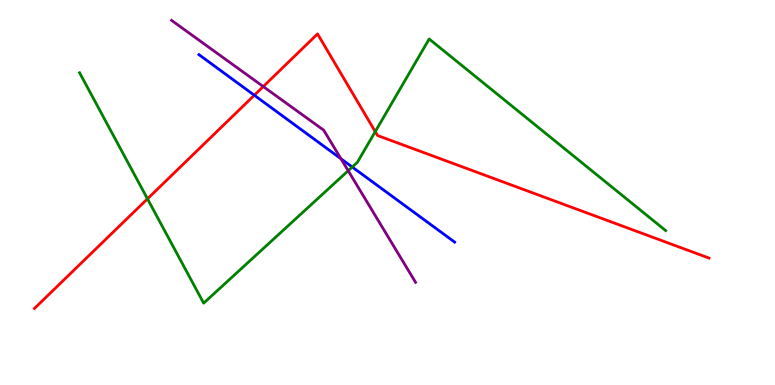[{'lines': ['blue', 'red'], 'intersections': [{'x': 3.28, 'y': 7.53}]}, {'lines': ['green', 'red'], 'intersections': [{'x': 1.9, 'y': 4.84}, {'x': 4.84, 'y': 6.58}]}, {'lines': ['purple', 'red'], 'intersections': [{'x': 3.4, 'y': 7.75}]}, {'lines': ['blue', 'green'], 'intersections': [{'x': 4.54, 'y': 5.66}]}, {'lines': ['blue', 'purple'], 'intersections': [{'x': 4.4, 'y': 5.88}]}, {'lines': ['green', 'purple'], 'intersections': [{'x': 4.49, 'y': 5.57}]}]